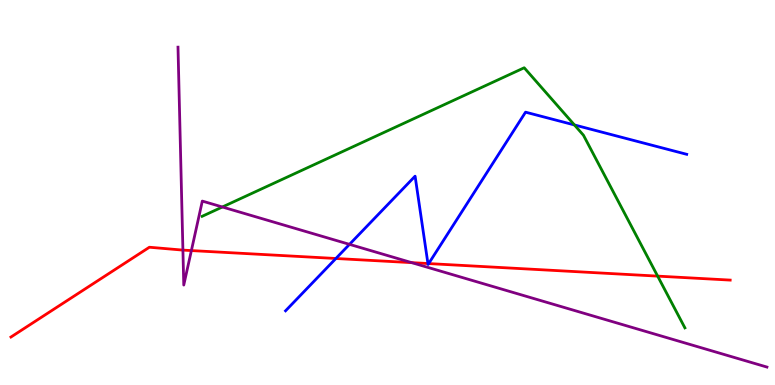[{'lines': ['blue', 'red'], 'intersections': [{'x': 4.33, 'y': 3.29}, {'x': 5.52, 'y': 3.15}, {'x': 5.53, 'y': 3.15}]}, {'lines': ['green', 'red'], 'intersections': [{'x': 8.49, 'y': 2.83}]}, {'lines': ['purple', 'red'], 'intersections': [{'x': 2.36, 'y': 3.5}, {'x': 2.47, 'y': 3.49}, {'x': 5.31, 'y': 3.18}]}, {'lines': ['blue', 'green'], 'intersections': [{'x': 7.41, 'y': 6.75}]}, {'lines': ['blue', 'purple'], 'intersections': [{'x': 4.51, 'y': 3.65}]}, {'lines': ['green', 'purple'], 'intersections': [{'x': 2.87, 'y': 4.62}]}]